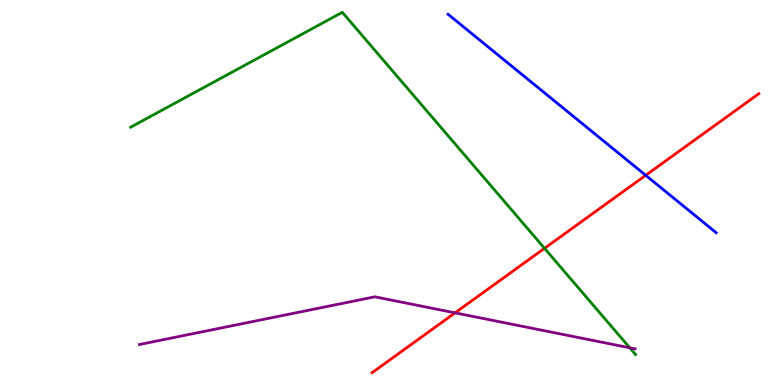[{'lines': ['blue', 'red'], 'intersections': [{'x': 8.33, 'y': 5.45}]}, {'lines': ['green', 'red'], 'intersections': [{'x': 7.03, 'y': 3.55}]}, {'lines': ['purple', 'red'], 'intersections': [{'x': 5.87, 'y': 1.87}]}, {'lines': ['blue', 'green'], 'intersections': []}, {'lines': ['blue', 'purple'], 'intersections': []}, {'lines': ['green', 'purple'], 'intersections': [{'x': 8.13, 'y': 0.966}]}]